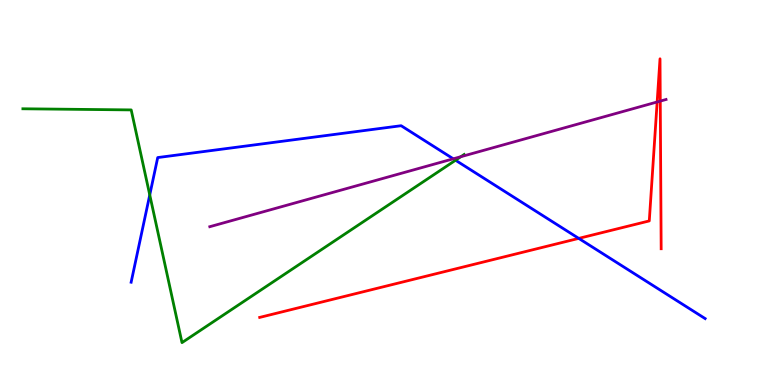[{'lines': ['blue', 'red'], 'intersections': [{'x': 7.47, 'y': 3.81}]}, {'lines': ['green', 'red'], 'intersections': []}, {'lines': ['purple', 'red'], 'intersections': [{'x': 8.48, 'y': 7.35}, {'x': 8.52, 'y': 7.37}]}, {'lines': ['blue', 'green'], 'intersections': [{'x': 1.93, 'y': 4.94}, {'x': 5.88, 'y': 5.84}]}, {'lines': ['blue', 'purple'], 'intersections': [{'x': 5.85, 'y': 5.88}]}, {'lines': ['green', 'purple'], 'intersections': [{'x': 5.95, 'y': 5.93}]}]